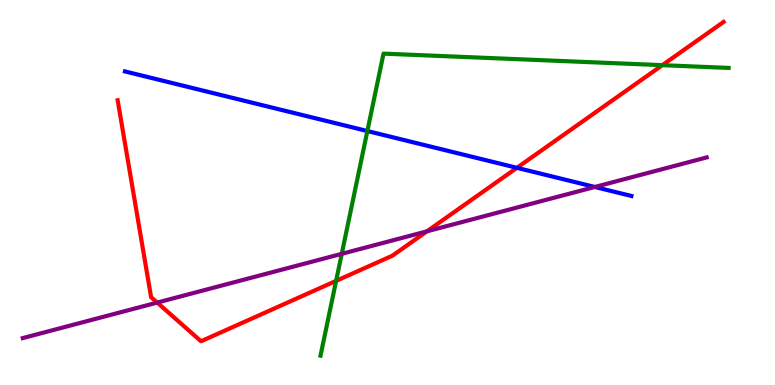[{'lines': ['blue', 'red'], 'intersections': [{'x': 6.67, 'y': 5.64}]}, {'lines': ['green', 'red'], 'intersections': [{'x': 4.34, 'y': 2.7}, {'x': 8.55, 'y': 8.31}]}, {'lines': ['purple', 'red'], 'intersections': [{'x': 2.03, 'y': 2.14}, {'x': 5.51, 'y': 3.99}]}, {'lines': ['blue', 'green'], 'intersections': [{'x': 4.74, 'y': 6.6}]}, {'lines': ['blue', 'purple'], 'intersections': [{'x': 7.68, 'y': 5.14}]}, {'lines': ['green', 'purple'], 'intersections': [{'x': 4.41, 'y': 3.41}]}]